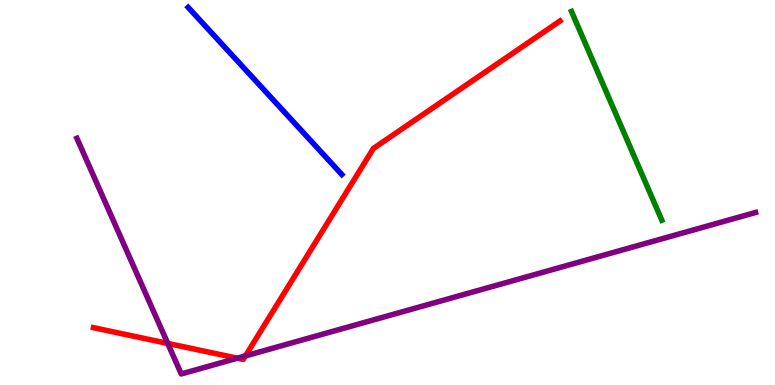[{'lines': ['blue', 'red'], 'intersections': []}, {'lines': ['green', 'red'], 'intersections': []}, {'lines': ['purple', 'red'], 'intersections': [{'x': 2.16, 'y': 1.08}, {'x': 3.06, 'y': 0.697}, {'x': 3.17, 'y': 0.756}]}, {'lines': ['blue', 'green'], 'intersections': []}, {'lines': ['blue', 'purple'], 'intersections': []}, {'lines': ['green', 'purple'], 'intersections': []}]